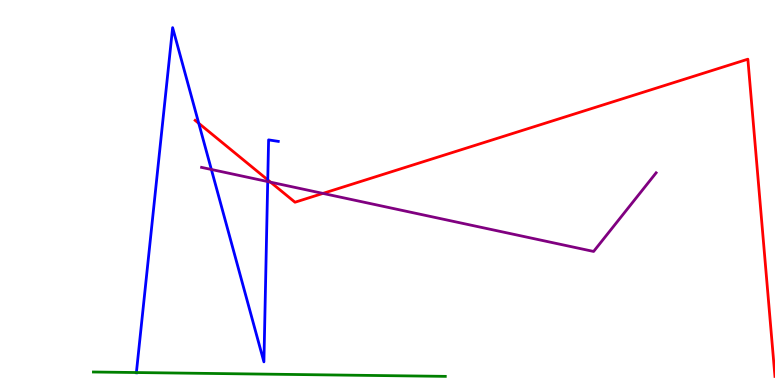[{'lines': ['blue', 'red'], 'intersections': [{'x': 2.56, 'y': 6.8}, {'x': 3.45, 'y': 5.33}]}, {'lines': ['green', 'red'], 'intersections': []}, {'lines': ['purple', 'red'], 'intersections': [{'x': 3.49, 'y': 5.27}, {'x': 4.17, 'y': 4.98}]}, {'lines': ['blue', 'green'], 'intersections': [{'x': 1.76, 'y': 0.324}]}, {'lines': ['blue', 'purple'], 'intersections': [{'x': 2.73, 'y': 5.6}, {'x': 3.45, 'y': 5.28}]}, {'lines': ['green', 'purple'], 'intersections': []}]